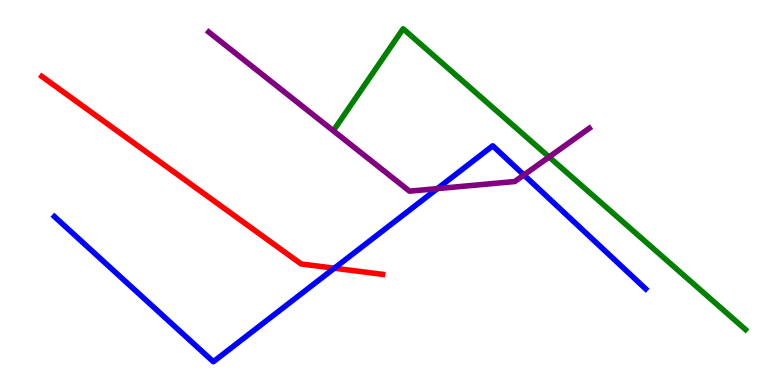[{'lines': ['blue', 'red'], 'intersections': [{'x': 4.31, 'y': 3.03}]}, {'lines': ['green', 'red'], 'intersections': []}, {'lines': ['purple', 'red'], 'intersections': []}, {'lines': ['blue', 'green'], 'intersections': []}, {'lines': ['blue', 'purple'], 'intersections': [{'x': 5.64, 'y': 5.1}, {'x': 6.76, 'y': 5.46}]}, {'lines': ['green', 'purple'], 'intersections': [{'x': 7.08, 'y': 5.92}]}]